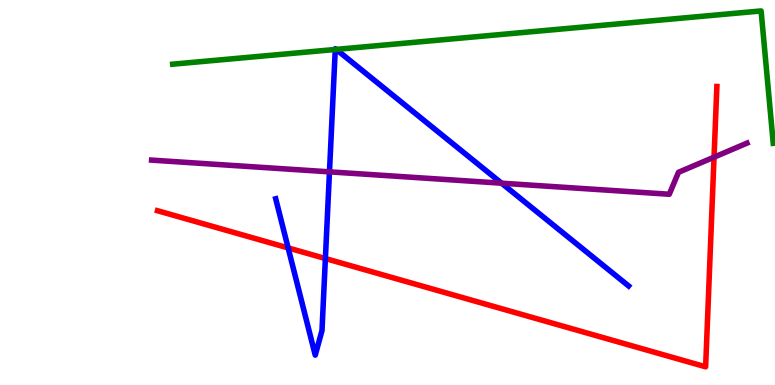[{'lines': ['blue', 'red'], 'intersections': [{'x': 3.72, 'y': 3.56}, {'x': 4.2, 'y': 3.29}]}, {'lines': ['green', 'red'], 'intersections': []}, {'lines': ['purple', 'red'], 'intersections': [{'x': 9.21, 'y': 5.92}]}, {'lines': ['blue', 'green'], 'intersections': [{'x': 4.33, 'y': 8.71}, {'x': 4.34, 'y': 8.72}]}, {'lines': ['blue', 'purple'], 'intersections': [{'x': 4.25, 'y': 5.54}, {'x': 6.47, 'y': 5.24}]}, {'lines': ['green', 'purple'], 'intersections': []}]